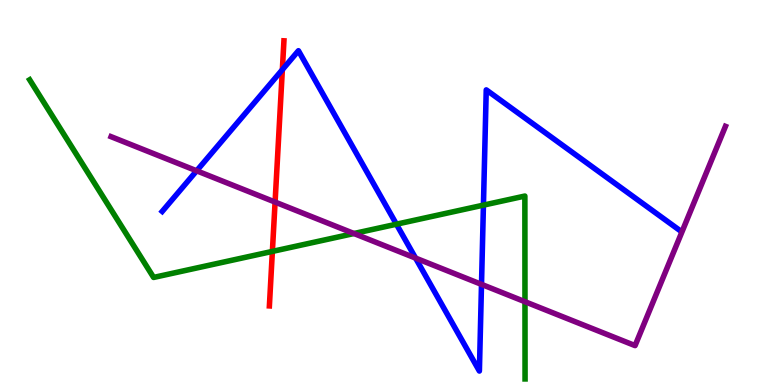[{'lines': ['blue', 'red'], 'intersections': [{'x': 3.64, 'y': 8.19}]}, {'lines': ['green', 'red'], 'intersections': [{'x': 3.51, 'y': 3.47}]}, {'lines': ['purple', 'red'], 'intersections': [{'x': 3.55, 'y': 4.75}]}, {'lines': ['blue', 'green'], 'intersections': [{'x': 5.12, 'y': 4.18}, {'x': 6.24, 'y': 4.67}]}, {'lines': ['blue', 'purple'], 'intersections': [{'x': 2.54, 'y': 5.56}, {'x': 5.36, 'y': 3.3}, {'x': 6.21, 'y': 2.61}]}, {'lines': ['green', 'purple'], 'intersections': [{'x': 4.57, 'y': 3.93}, {'x': 6.77, 'y': 2.16}]}]